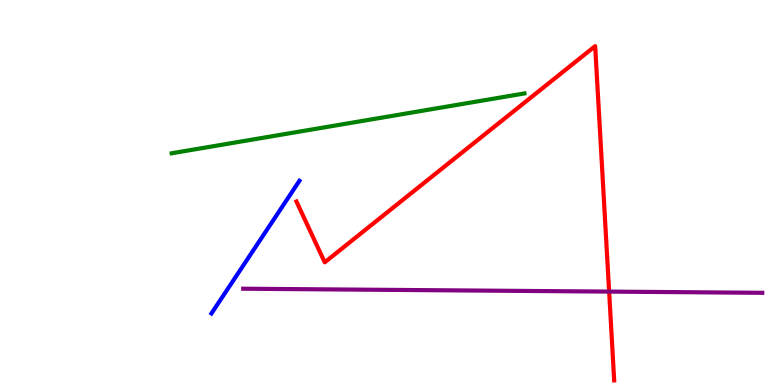[{'lines': ['blue', 'red'], 'intersections': []}, {'lines': ['green', 'red'], 'intersections': []}, {'lines': ['purple', 'red'], 'intersections': [{'x': 7.86, 'y': 2.43}]}, {'lines': ['blue', 'green'], 'intersections': []}, {'lines': ['blue', 'purple'], 'intersections': []}, {'lines': ['green', 'purple'], 'intersections': []}]